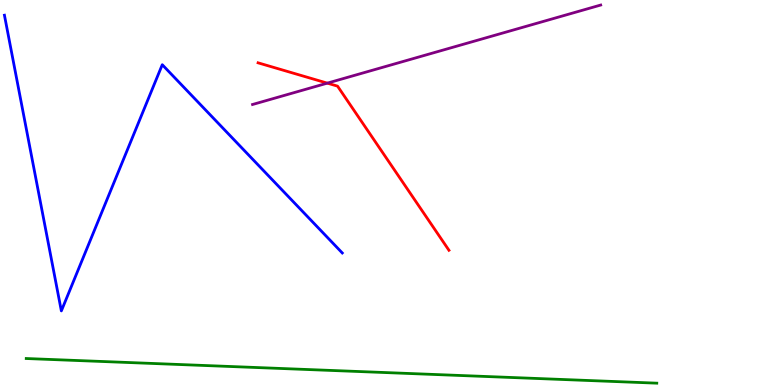[{'lines': ['blue', 'red'], 'intersections': []}, {'lines': ['green', 'red'], 'intersections': []}, {'lines': ['purple', 'red'], 'intersections': [{'x': 4.22, 'y': 7.84}]}, {'lines': ['blue', 'green'], 'intersections': []}, {'lines': ['blue', 'purple'], 'intersections': []}, {'lines': ['green', 'purple'], 'intersections': []}]